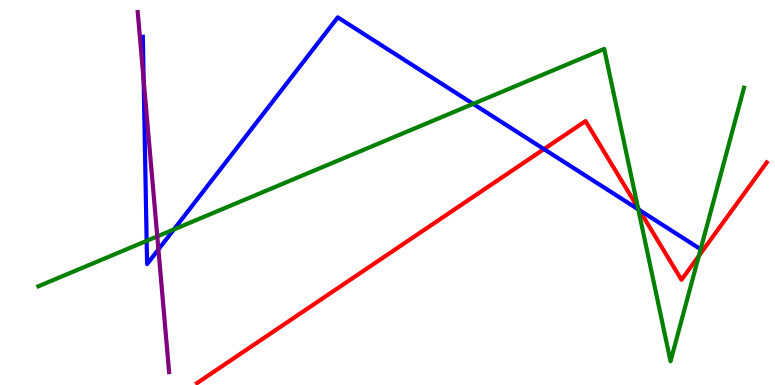[{'lines': ['blue', 'red'], 'intersections': [{'x': 7.02, 'y': 6.13}, {'x': 8.25, 'y': 4.55}]}, {'lines': ['green', 'red'], 'intersections': [{'x': 8.23, 'y': 4.6}, {'x': 9.02, 'y': 3.35}]}, {'lines': ['purple', 'red'], 'intersections': []}, {'lines': ['blue', 'green'], 'intersections': [{'x': 1.89, 'y': 3.74}, {'x': 2.24, 'y': 4.04}, {'x': 6.11, 'y': 7.3}, {'x': 8.24, 'y': 4.56}]}, {'lines': ['blue', 'purple'], 'intersections': [{'x': 1.85, 'y': 7.92}, {'x': 2.04, 'y': 3.52}]}, {'lines': ['green', 'purple'], 'intersections': [{'x': 2.03, 'y': 3.86}]}]